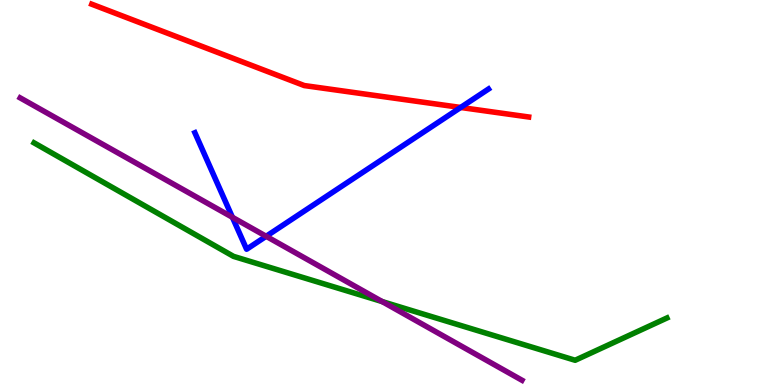[{'lines': ['blue', 'red'], 'intersections': [{'x': 5.94, 'y': 7.21}]}, {'lines': ['green', 'red'], 'intersections': []}, {'lines': ['purple', 'red'], 'intersections': []}, {'lines': ['blue', 'green'], 'intersections': []}, {'lines': ['blue', 'purple'], 'intersections': [{'x': 3.0, 'y': 4.36}, {'x': 3.43, 'y': 3.86}]}, {'lines': ['green', 'purple'], 'intersections': [{'x': 4.93, 'y': 2.17}]}]